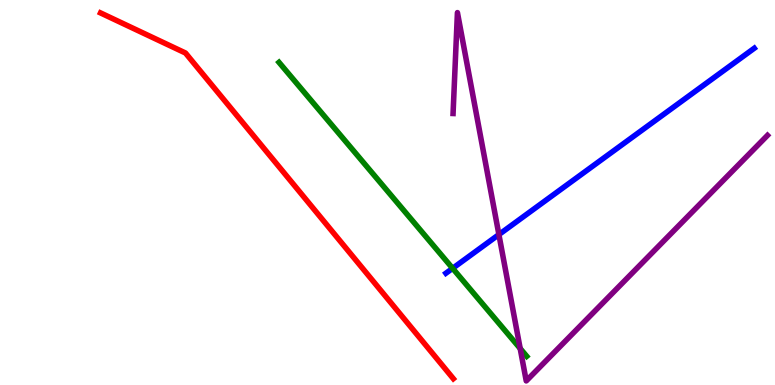[{'lines': ['blue', 'red'], 'intersections': []}, {'lines': ['green', 'red'], 'intersections': []}, {'lines': ['purple', 'red'], 'intersections': []}, {'lines': ['blue', 'green'], 'intersections': [{'x': 5.84, 'y': 3.03}]}, {'lines': ['blue', 'purple'], 'intersections': [{'x': 6.44, 'y': 3.91}]}, {'lines': ['green', 'purple'], 'intersections': [{'x': 6.71, 'y': 0.948}]}]